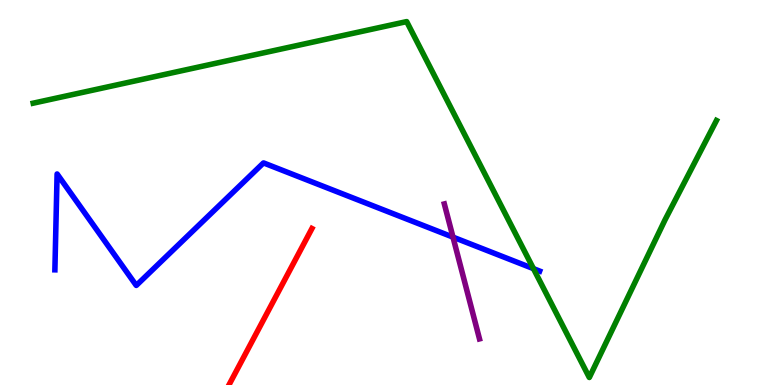[{'lines': ['blue', 'red'], 'intersections': []}, {'lines': ['green', 'red'], 'intersections': []}, {'lines': ['purple', 'red'], 'intersections': []}, {'lines': ['blue', 'green'], 'intersections': [{'x': 6.88, 'y': 3.02}]}, {'lines': ['blue', 'purple'], 'intersections': [{'x': 5.84, 'y': 3.84}]}, {'lines': ['green', 'purple'], 'intersections': []}]